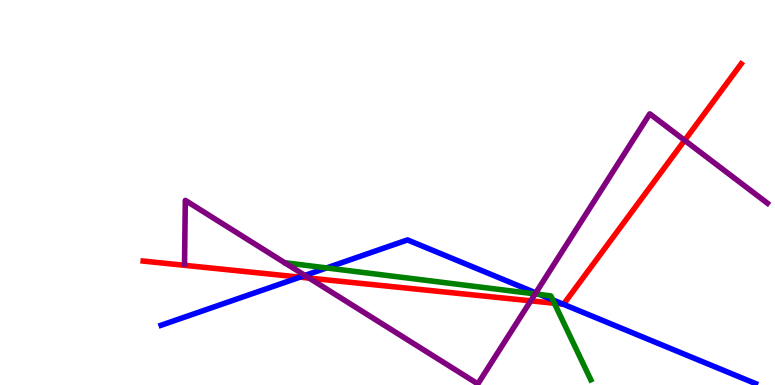[{'lines': ['blue', 'red'], 'intersections': [{'x': 3.87, 'y': 2.8}, {'x': 7.27, 'y': 2.1}]}, {'lines': ['green', 'red'], 'intersections': [{'x': 7.15, 'y': 2.12}]}, {'lines': ['purple', 'red'], 'intersections': [{'x': 3.99, 'y': 2.78}, {'x': 6.85, 'y': 2.19}, {'x': 8.83, 'y': 6.35}]}, {'lines': ['blue', 'green'], 'intersections': [{'x': 4.21, 'y': 3.04}, {'x': 6.96, 'y': 2.35}, {'x': 7.13, 'y': 2.21}]}, {'lines': ['blue', 'purple'], 'intersections': [{'x': 3.93, 'y': 2.85}, {'x': 6.91, 'y': 2.39}]}, {'lines': ['green', 'purple'], 'intersections': [{'x': 6.9, 'y': 2.37}]}]